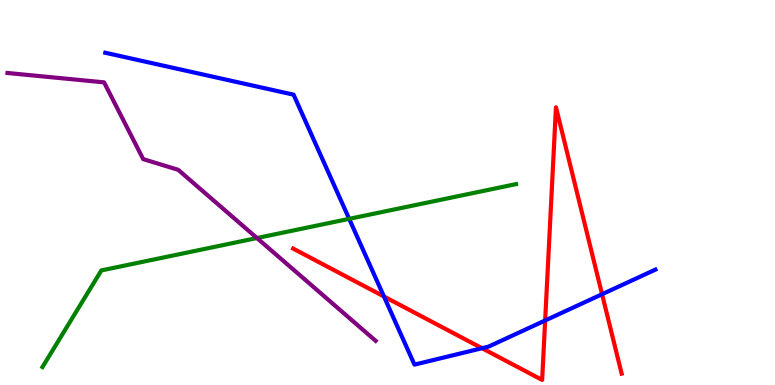[{'lines': ['blue', 'red'], 'intersections': [{'x': 4.95, 'y': 2.3}, {'x': 6.22, 'y': 0.955}, {'x': 7.03, 'y': 1.68}, {'x': 7.77, 'y': 2.36}]}, {'lines': ['green', 'red'], 'intersections': []}, {'lines': ['purple', 'red'], 'intersections': []}, {'lines': ['blue', 'green'], 'intersections': [{'x': 4.51, 'y': 4.32}]}, {'lines': ['blue', 'purple'], 'intersections': []}, {'lines': ['green', 'purple'], 'intersections': [{'x': 3.32, 'y': 3.82}]}]